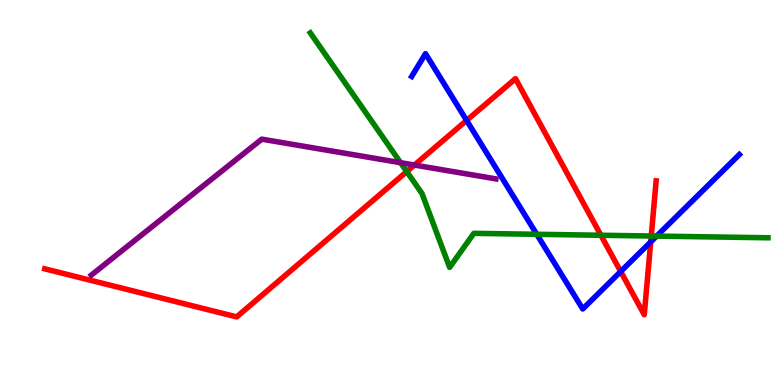[{'lines': ['blue', 'red'], 'intersections': [{'x': 6.02, 'y': 6.87}, {'x': 8.01, 'y': 2.95}, {'x': 8.4, 'y': 3.72}]}, {'lines': ['green', 'red'], 'intersections': [{'x': 5.25, 'y': 5.54}, {'x': 7.75, 'y': 3.89}, {'x': 8.4, 'y': 3.87}]}, {'lines': ['purple', 'red'], 'intersections': [{'x': 5.35, 'y': 5.71}]}, {'lines': ['blue', 'green'], 'intersections': [{'x': 6.93, 'y': 3.91}, {'x': 8.47, 'y': 3.87}]}, {'lines': ['blue', 'purple'], 'intersections': []}, {'lines': ['green', 'purple'], 'intersections': [{'x': 5.17, 'y': 5.77}]}]